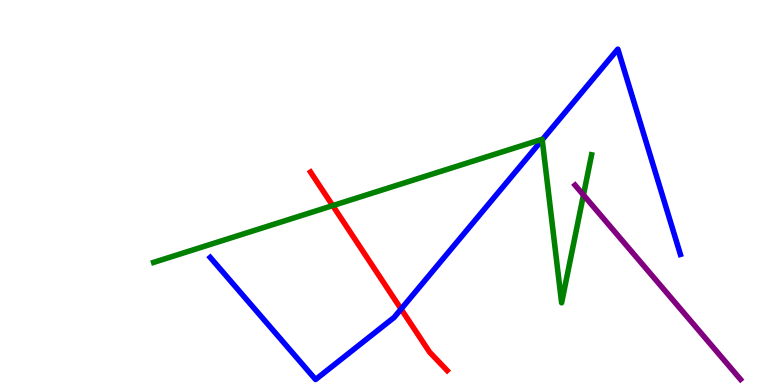[{'lines': ['blue', 'red'], 'intersections': [{'x': 5.18, 'y': 1.97}]}, {'lines': ['green', 'red'], 'intersections': [{'x': 4.29, 'y': 4.66}]}, {'lines': ['purple', 'red'], 'intersections': []}, {'lines': ['blue', 'green'], 'intersections': [{'x': 7.0, 'y': 6.37}]}, {'lines': ['blue', 'purple'], 'intersections': []}, {'lines': ['green', 'purple'], 'intersections': [{'x': 7.53, 'y': 4.94}]}]